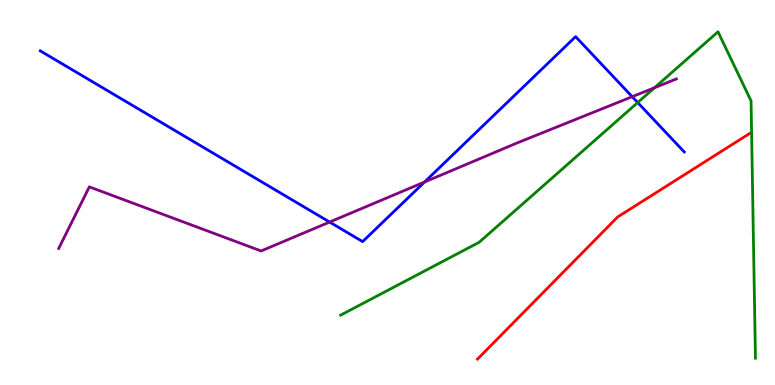[{'lines': ['blue', 'red'], 'intersections': []}, {'lines': ['green', 'red'], 'intersections': []}, {'lines': ['purple', 'red'], 'intersections': []}, {'lines': ['blue', 'green'], 'intersections': [{'x': 8.23, 'y': 7.34}]}, {'lines': ['blue', 'purple'], 'intersections': [{'x': 4.25, 'y': 4.23}, {'x': 5.48, 'y': 5.27}, {'x': 8.16, 'y': 7.49}]}, {'lines': ['green', 'purple'], 'intersections': [{'x': 8.45, 'y': 7.72}]}]